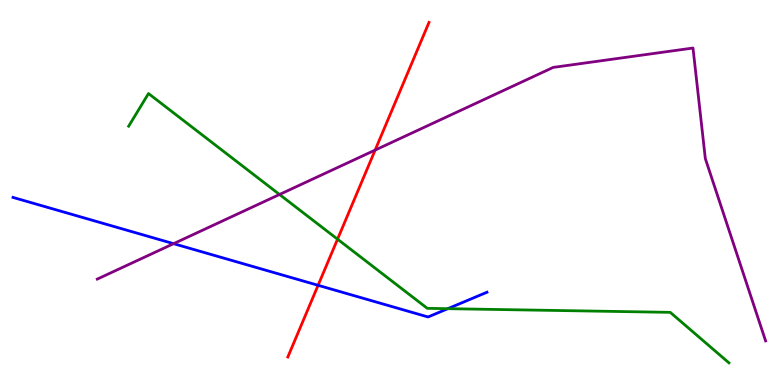[{'lines': ['blue', 'red'], 'intersections': [{'x': 4.1, 'y': 2.59}]}, {'lines': ['green', 'red'], 'intersections': [{'x': 4.36, 'y': 3.79}]}, {'lines': ['purple', 'red'], 'intersections': [{'x': 4.84, 'y': 6.1}]}, {'lines': ['blue', 'green'], 'intersections': [{'x': 5.78, 'y': 1.98}]}, {'lines': ['blue', 'purple'], 'intersections': [{'x': 2.24, 'y': 3.67}]}, {'lines': ['green', 'purple'], 'intersections': [{'x': 3.61, 'y': 4.95}]}]